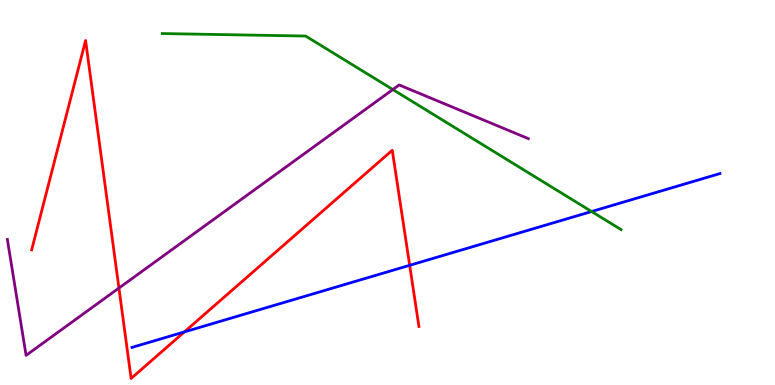[{'lines': ['blue', 'red'], 'intersections': [{'x': 2.38, 'y': 1.38}, {'x': 5.29, 'y': 3.11}]}, {'lines': ['green', 'red'], 'intersections': []}, {'lines': ['purple', 'red'], 'intersections': [{'x': 1.53, 'y': 2.52}]}, {'lines': ['blue', 'green'], 'intersections': [{'x': 7.63, 'y': 4.51}]}, {'lines': ['blue', 'purple'], 'intersections': []}, {'lines': ['green', 'purple'], 'intersections': [{'x': 5.07, 'y': 7.67}]}]